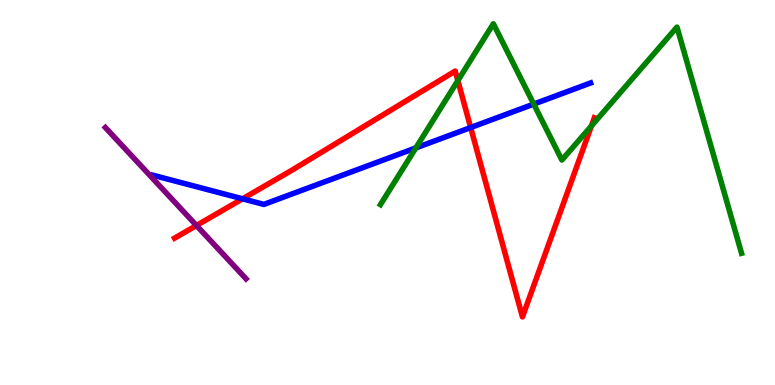[{'lines': ['blue', 'red'], 'intersections': [{'x': 3.13, 'y': 4.84}, {'x': 6.07, 'y': 6.69}]}, {'lines': ['green', 'red'], 'intersections': [{'x': 5.91, 'y': 7.91}, {'x': 7.63, 'y': 6.73}]}, {'lines': ['purple', 'red'], 'intersections': [{'x': 2.53, 'y': 4.14}]}, {'lines': ['blue', 'green'], 'intersections': [{'x': 5.37, 'y': 6.16}, {'x': 6.89, 'y': 7.3}]}, {'lines': ['blue', 'purple'], 'intersections': []}, {'lines': ['green', 'purple'], 'intersections': []}]